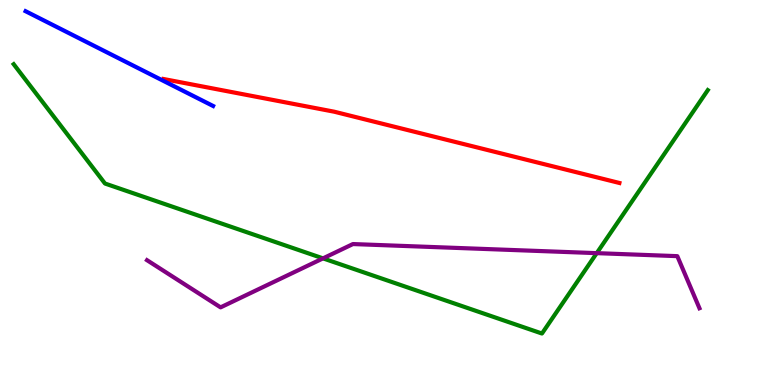[{'lines': ['blue', 'red'], 'intersections': []}, {'lines': ['green', 'red'], 'intersections': []}, {'lines': ['purple', 'red'], 'intersections': []}, {'lines': ['blue', 'green'], 'intersections': []}, {'lines': ['blue', 'purple'], 'intersections': []}, {'lines': ['green', 'purple'], 'intersections': [{'x': 4.17, 'y': 3.29}, {'x': 7.7, 'y': 3.42}]}]